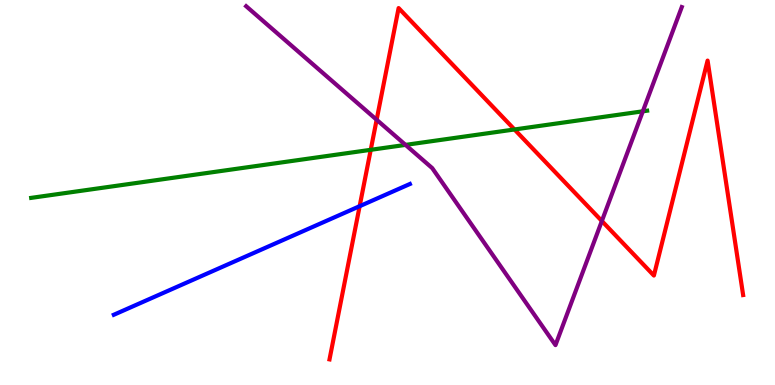[{'lines': ['blue', 'red'], 'intersections': [{'x': 4.64, 'y': 4.64}]}, {'lines': ['green', 'red'], 'intersections': [{'x': 4.78, 'y': 6.11}, {'x': 6.64, 'y': 6.64}]}, {'lines': ['purple', 'red'], 'intersections': [{'x': 4.86, 'y': 6.89}, {'x': 7.77, 'y': 4.26}]}, {'lines': ['blue', 'green'], 'intersections': []}, {'lines': ['blue', 'purple'], 'intersections': []}, {'lines': ['green', 'purple'], 'intersections': [{'x': 5.23, 'y': 6.24}, {'x': 8.29, 'y': 7.11}]}]